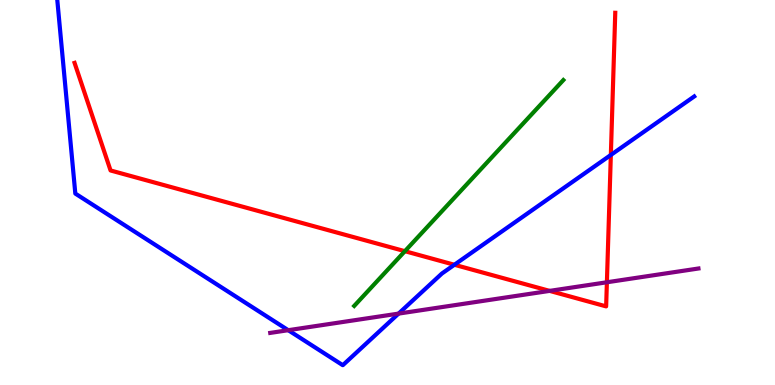[{'lines': ['blue', 'red'], 'intersections': [{'x': 5.86, 'y': 3.12}, {'x': 7.88, 'y': 5.97}]}, {'lines': ['green', 'red'], 'intersections': [{'x': 5.22, 'y': 3.48}]}, {'lines': ['purple', 'red'], 'intersections': [{'x': 7.09, 'y': 2.44}, {'x': 7.83, 'y': 2.67}]}, {'lines': ['blue', 'green'], 'intersections': []}, {'lines': ['blue', 'purple'], 'intersections': [{'x': 3.72, 'y': 1.42}, {'x': 5.14, 'y': 1.85}]}, {'lines': ['green', 'purple'], 'intersections': []}]